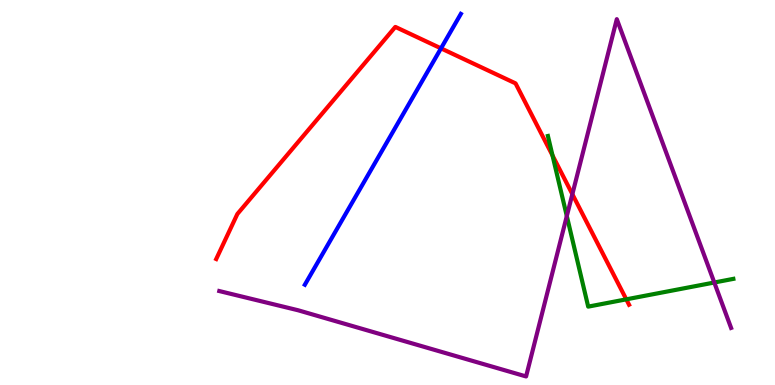[{'lines': ['blue', 'red'], 'intersections': [{'x': 5.69, 'y': 8.74}]}, {'lines': ['green', 'red'], 'intersections': [{'x': 7.13, 'y': 5.96}, {'x': 8.08, 'y': 2.22}]}, {'lines': ['purple', 'red'], 'intersections': [{'x': 7.39, 'y': 4.96}]}, {'lines': ['blue', 'green'], 'intersections': []}, {'lines': ['blue', 'purple'], 'intersections': []}, {'lines': ['green', 'purple'], 'intersections': [{'x': 7.31, 'y': 4.39}, {'x': 9.22, 'y': 2.66}]}]